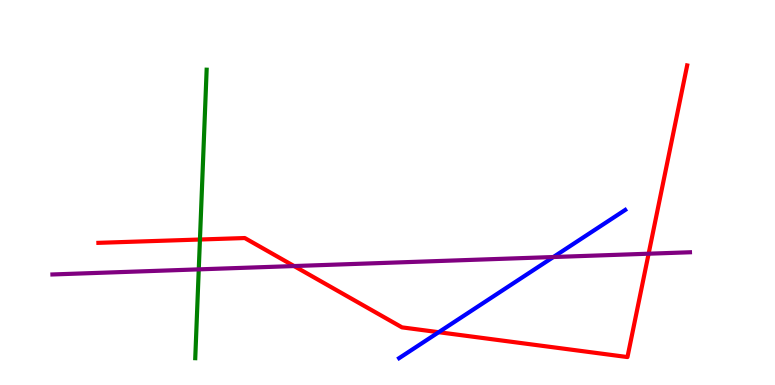[{'lines': ['blue', 'red'], 'intersections': [{'x': 5.66, 'y': 1.37}]}, {'lines': ['green', 'red'], 'intersections': [{'x': 2.58, 'y': 3.78}]}, {'lines': ['purple', 'red'], 'intersections': [{'x': 3.79, 'y': 3.09}, {'x': 8.37, 'y': 3.41}]}, {'lines': ['blue', 'green'], 'intersections': []}, {'lines': ['blue', 'purple'], 'intersections': [{'x': 7.14, 'y': 3.32}]}, {'lines': ['green', 'purple'], 'intersections': [{'x': 2.56, 'y': 3.0}]}]